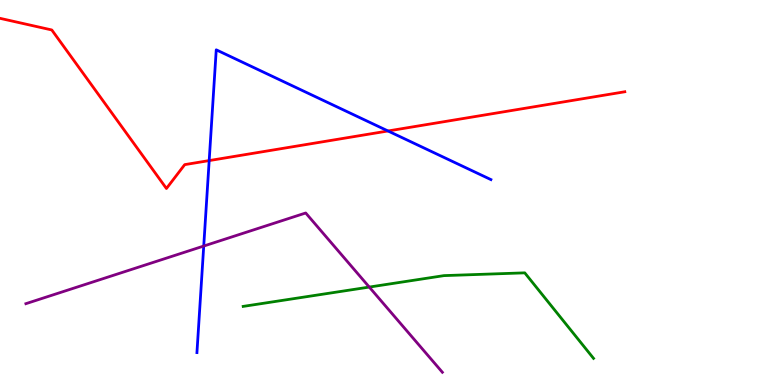[{'lines': ['blue', 'red'], 'intersections': [{'x': 2.7, 'y': 5.83}, {'x': 5.01, 'y': 6.6}]}, {'lines': ['green', 'red'], 'intersections': []}, {'lines': ['purple', 'red'], 'intersections': []}, {'lines': ['blue', 'green'], 'intersections': []}, {'lines': ['blue', 'purple'], 'intersections': [{'x': 2.63, 'y': 3.61}]}, {'lines': ['green', 'purple'], 'intersections': [{'x': 4.76, 'y': 2.54}]}]